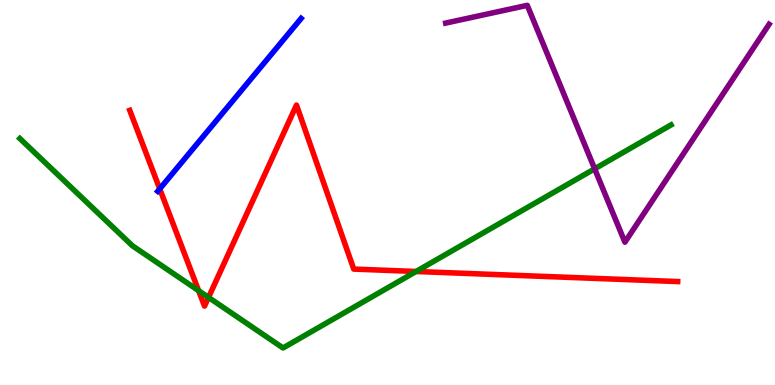[{'lines': ['blue', 'red'], 'intersections': [{'x': 2.06, 'y': 5.09}]}, {'lines': ['green', 'red'], 'intersections': [{'x': 2.56, 'y': 2.45}, {'x': 2.69, 'y': 2.28}, {'x': 5.37, 'y': 2.95}]}, {'lines': ['purple', 'red'], 'intersections': []}, {'lines': ['blue', 'green'], 'intersections': []}, {'lines': ['blue', 'purple'], 'intersections': []}, {'lines': ['green', 'purple'], 'intersections': [{'x': 7.67, 'y': 5.61}]}]